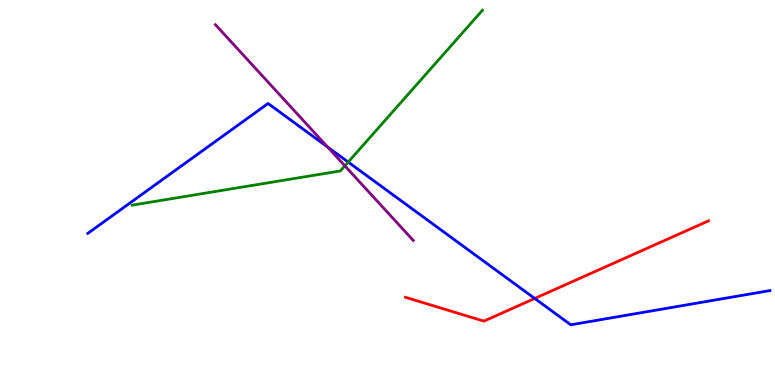[{'lines': ['blue', 'red'], 'intersections': [{'x': 6.9, 'y': 2.25}]}, {'lines': ['green', 'red'], 'intersections': []}, {'lines': ['purple', 'red'], 'intersections': []}, {'lines': ['blue', 'green'], 'intersections': [{'x': 4.49, 'y': 5.79}]}, {'lines': ['blue', 'purple'], 'intersections': [{'x': 4.23, 'y': 6.18}]}, {'lines': ['green', 'purple'], 'intersections': [{'x': 4.45, 'y': 5.69}]}]